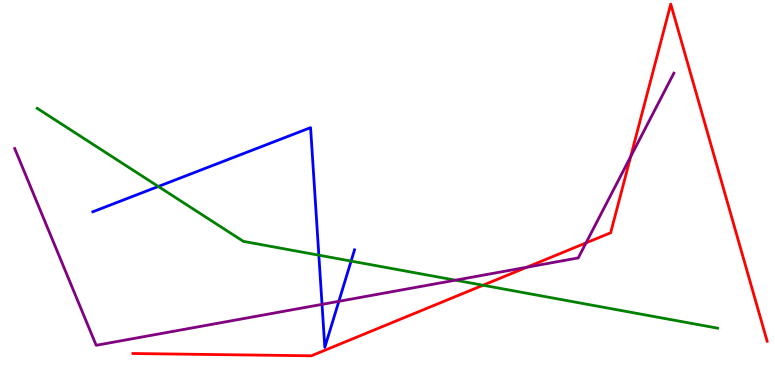[{'lines': ['blue', 'red'], 'intersections': []}, {'lines': ['green', 'red'], 'intersections': [{'x': 6.23, 'y': 2.59}]}, {'lines': ['purple', 'red'], 'intersections': [{'x': 6.8, 'y': 3.06}, {'x': 7.56, 'y': 3.69}, {'x': 8.14, 'y': 5.93}]}, {'lines': ['blue', 'green'], 'intersections': [{'x': 2.04, 'y': 5.16}, {'x': 4.11, 'y': 3.37}, {'x': 4.53, 'y': 3.22}]}, {'lines': ['blue', 'purple'], 'intersections': [{'x': 4.16, 'y': 2.09}, {'x': 4.37, 'y': 2.17}]}, {'lines': ['green', 'purple'], 'intersections': [{'x': 5.88, 'y': 2.72}]}]